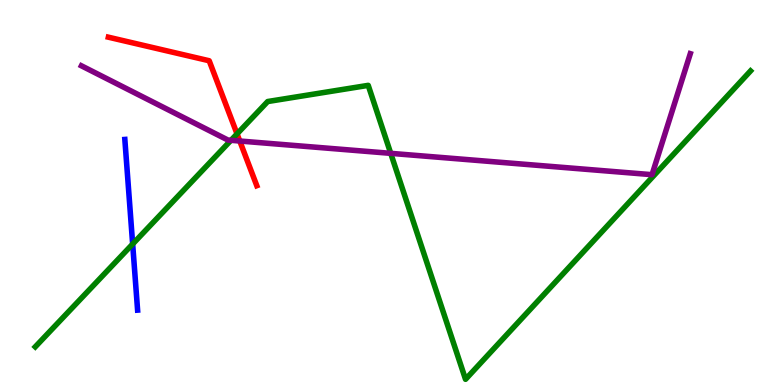[{'lines': ['blue', 'red'], 'intersections': []}, {'lines': ['green', 'red'], 'intersections': [{'x': 3.06, 'y': 6.52}]}, {'lines': ['purple', 'red'], 'intersections': [{'x': 3.09, 'y': 6.34}]}, {'lines': ['blue', 'green'], 'intersections': [{'x': 1.71, 'y': 3.66}]}, {'lines': ['blue', 'purple'], 'intersections': []}, {'lines': ['green', 'purple'], 'intersections': [{'x': 2.98, 'y': 6.36}, {'x': 5.04, 'y': 6.02}]}]